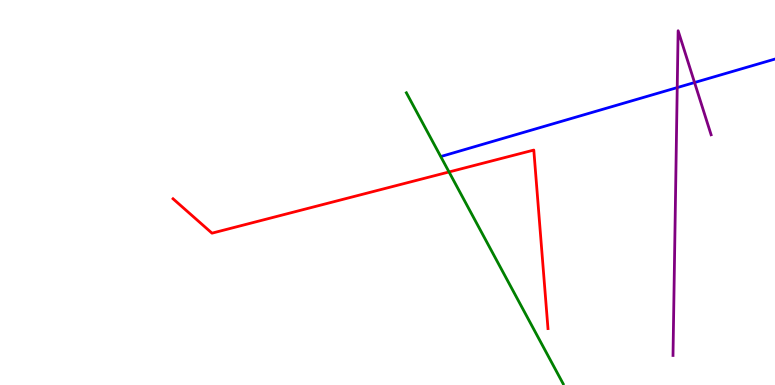[{'lines': ['blue', 'red'], 'intersections': []}, {'lines': ['green', 'red'], 'intersections': [{'x': 5.79, 'y': 5.53}]}, {'lines': ['purple', 'red'], 'intersections': []}, {'lines': ['blue', 'green'], 'intersections': []}, {'lines': ['blue', 'purple'], 'intersections': [{'x': 8.74, 'y': 7.73}, {'x': 8.96, 'y': 7.86}]}, {'lines': ['green', 'purple'], 'intersections': []}]